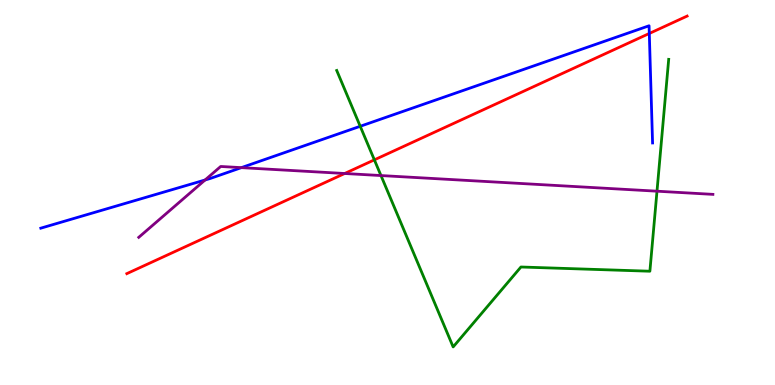[{'lines': ['blue', 'red'], 'intersections': [{'x': 8.38, 'y': 9.13}]}, {'lines': ['green', 'red'], 'intersections': [{'x': 4.83, 'y': 5.85}]}, {'lines': ['purple', 'red'], 'intersections': [{'x': 4.45, 'y': 5.49}]}, {'lines': ['blue', 'green'], 'intersections': [{'x': 4.65, 'y': 6.72}]}, {'lines': ['blue', 'purple'], 'intersections': [{'x': 2.65, 'y': 5.32}, {'x': 3.11, 'y': 5.65}]}, {'lines': ['green', 'purple'], 'intersections': [{'x': 4.92, 'y': 5.44}, {'x': 8.48, 'y': 5.03}]}]